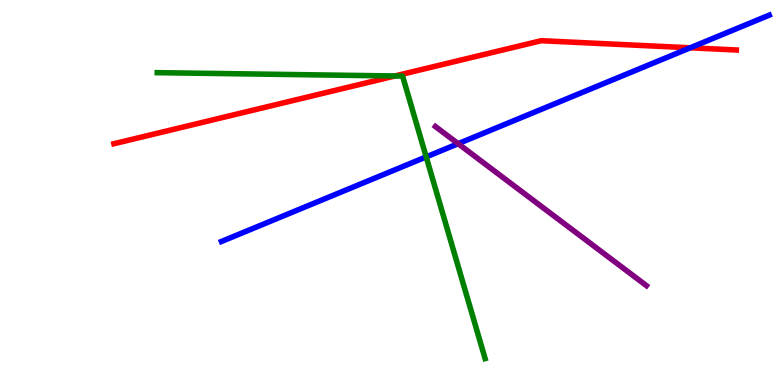[{'lines': ['blue', 'red'], 'intersections': [{'x': 8.91, 'y': 8.76}]}, {'lines': ['green', 'red'], 'intersections': [{'x': 5.1, 'y': 8.03}]}, {'lines': ['purple', 'red'], 'intersections': []}, {'lines': ['blue', 'green'], 'intersections': [{'x': 5.5, 'y': 5.92}]}, {'lines': ['blue', 'purple'], 'intersections': [{'x': 5.91, 'y': 6.27}]}, {'lines': ['green', 'purple'], 'intersections': []}]